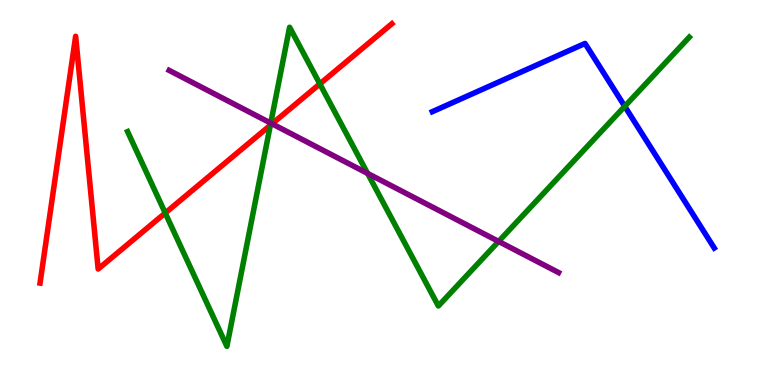[{'lines': ['blue', 'red'], 'intersections': []}, {'lines': ['green', 'red'], 'intersections': [{'x': 2.13, 'y': 4.47}, {'x': 3.49, 'y': 6.75}, {'x': 4.13, 'y': 7.82}]}, {'lines': ['purple', 'red'], 'intersections': [{'x': 3.51, 'y': 6.78}]}, {'lines': ['blue', 'green'], 'intersections': [{'x': 8.06, 'y': 7.24}]}, {'lines': ['blue', 'purple'], 'intersections': []}, {'lines': ['green', 'purple'], 'intersections': [{'x': 3.49, 'y': 6.8}, {'x': 4.74, 'y': 5.5}, {'x': 6.43, 'y': 3.73}]}]